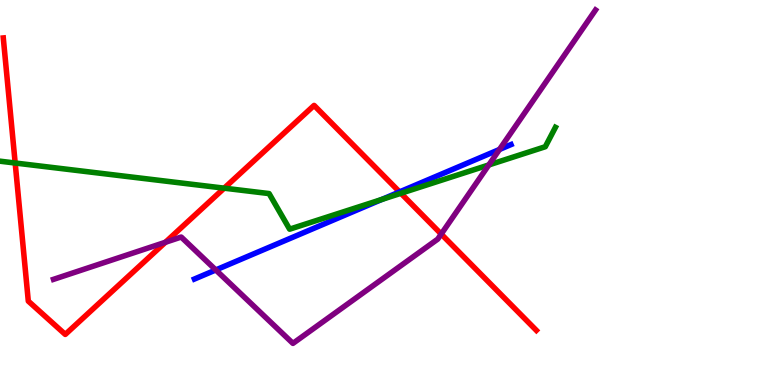[{'lines': ['blue', 'red'], 'intersections': [{'x': 5.16, 'y': 5.02}]}, {'lines': ['green', 'red'], 'intersections': [{'x': 0.196, 'y': 5.77}, {'x': 2.89, 'y': 5.11}, {'x': 5.17, 'y': 4.98}]}, {'lines': ['purple', 'red'], 'intersections': [{'x': 2.13, 'y': 3.71}, {'x': 5.69, 'y': 3.92}]}, {'lines': ['blue', 'green'], 'intersections': [{'x': 4.93, 'y': 4.82}]}, {'lines': ['blue', 'purple'], 'intersections': [{'x': 2.78, 'y': 2.99}, {'x': 6.44, 'y': 6.12}]}, {'lines': ['green', 'purple'], 'intersections': [{'x': 6.31, 'y': 5.72}]}]